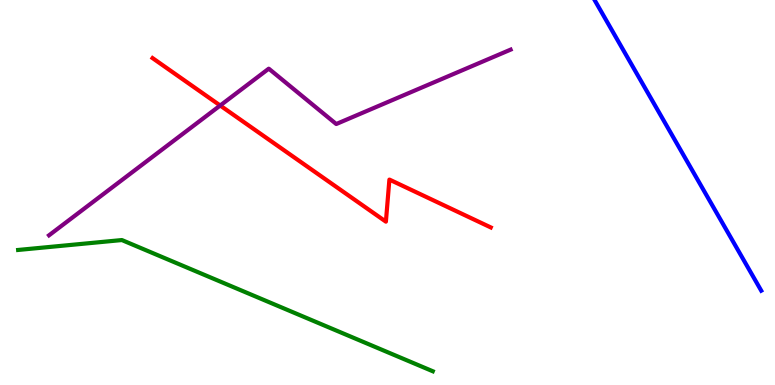[{'lines': ['blue', 'red'], 'intersections': []}, {'lines': ['green', 'red'], 'intersections': []}, {'lines': ['purple', 'red'], 'intersections': [{'x': 2.84, 'y': 7.26}]}, {'lines': ['blue', 'green'], 'intersections': []}, {'lines': ['blue', 'purple'], 'intersections': []}, {'lines': ['green', 'purple'], 'intersections': []}]